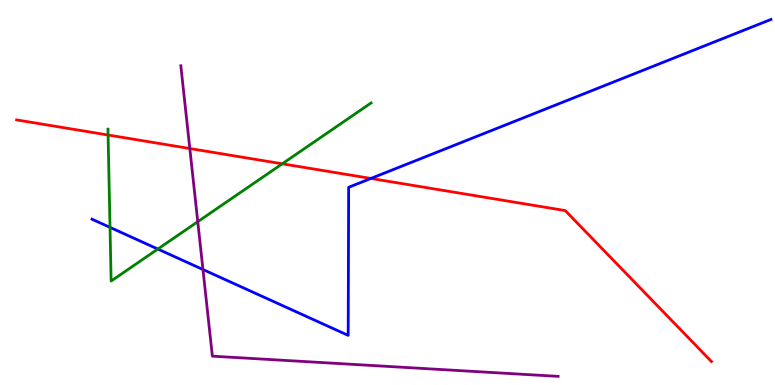[{'lines': ['blue', 'red'], 'intersections': [{'x': 4.79, 'y': 5.36}]}, {'lines': ['green', 'red'], 'intersections': [{'x': 1.39, 'y': 6.49}, {'x': 3.64, 'y': 5.75}]}, {'lines': ['purple', 'red'], 'intersections': [{'x': 2.45, 'y': 6.14}]}, {'lines': ['blue', 'green'], 'intersections': [{'x': 1.42, 'y': 4.09}, {'x': 2.04, 'y': 3.53}]}, {'lines': ['blue', 'purple'], 'intersections': [{'x': 2.62, 'y': 3.0}]}, {'lines': ['green', 'purple'], 'intersections': [{'x': 2.55, 'y': 4.24}]}]